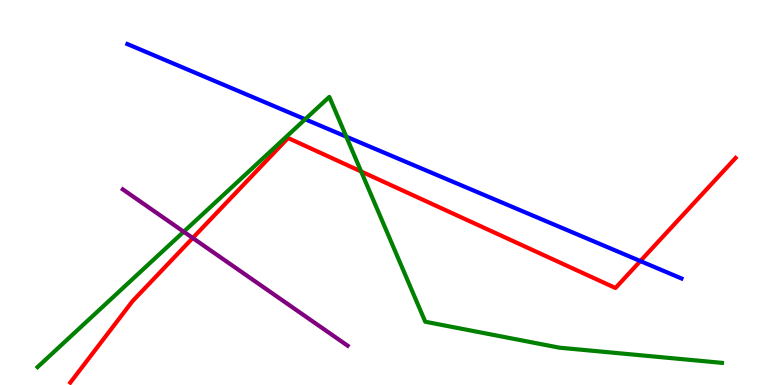[{'lines': ['blue', 'red'], 'intersections': [{'x': 8.26, 'y': 3.22}]}, {'lines': ['green', 'red'], 'intersections': [{'x': 4.66, 'y': 5.55}]}, {'lines': ['purple', 'red'], 'intersections': [{'x': 2.49, 'y': 3.82}]}, {'lines': ['blue', 'green'], 'intersections': [{'x': 3.94, 'y': 6.9}, {'x': 4.47, 'y': 6.45}]}, {'lines': ['blue', 'purple'], 'intersections': []}, {'lines': ['green', 'purple'], 'intersections': [{'x': 2.37, 'y': 3.98}]}]